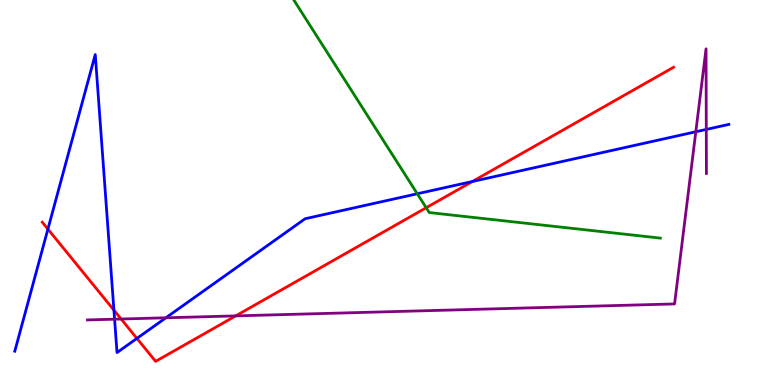[{'lines': ['blue', 'red'], 'intersections': [{'x': 0.618, 'y': 4.05}, {'x': 1.47, 'y': 1.94}, {'x': 1.77, 'y': 1.21}, {'x': 6.1, 'y': 5.29}]}, {'lines': ['green', 'red'], 'intersections': [{'x': 5.5, 'y': 4.6}]}, {'lines': ['purple', 'red'], 'intersections': [{'x': 1.56, 'y': 1.71}, {'x': 3.04, 'y': 1.8}]}, {'lines': ['blue', 'green'], 'intersections': [{'x': 5.38, 'y': 4.97}]}, {'lines': ['blue', 'purple'], 'intersections': [{'x': 1.48, 'y': 1.71}, {'x': 2.14, 'y': 1.75}, {'x': 8.98, 'y': 6.58}, {'x': 9.11, 'y': 6.64}]}, {'lines': ['green', 'purple'], 'intersections': []}]